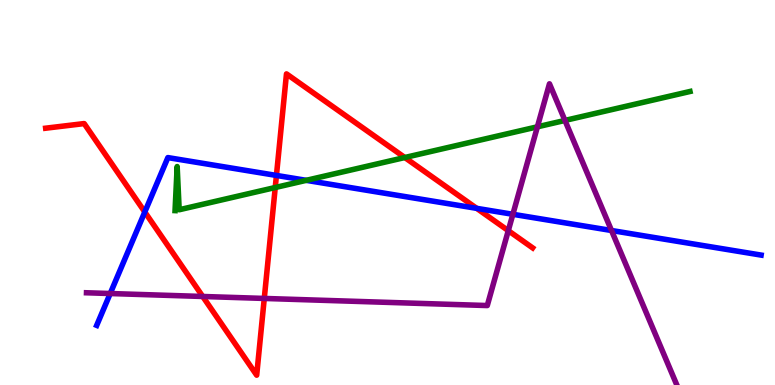[{'lines': ['blue', 'red'], 'intersections': [{'x': 1.87, 'y': 4.49}, {'x': 3.57, 'y': 5.44}, {'x': 6.15, 'y': 4.59}]}, {'lines': ['green', 'red'], 'intersections': [{'x': 3.55, 'y': 5.13}, {'x': 5.22, 'y': 5.91}]}, {'lines': ['purple', 'red'], 'intersections': [{'x': 2.62, 'y': 2.3}, {'x': 3.41, 'y': 2.25}, {'x': 6.56, 'y': 4.01}]}, {'lines': ['blue', 'green'], 'intersections': [{'x': 3.95, 'y': 5.32}]}, {'lines': ['blue', 'purple'], 'intersections': [{'x': 1.42, 'y': 2.38}, {'x': 6.62, 'y': 4.43}, {'x': 7.89, 'y': 4.01}]}, {'lines': ['green', 'purple'], 'intersections': [{'x': 6.93, 'y': 6.71}, {'x': 7.29, 'y': 6.87}]}]